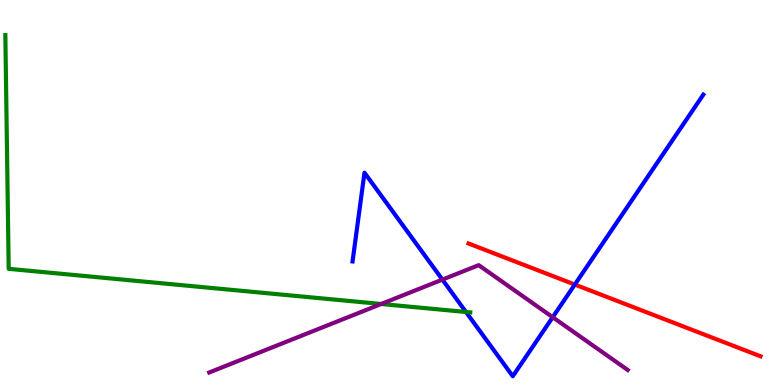[{'lines': ['blue', 'red'], 'intersections': [{'x': 7.42, 'y': 2.61}]}, {'lines': ['green', 'red'], 'intersections': []}, {'lines': ['purple', 'red'], 'intersections': []}, {'lines': ['blue', 'green'], 'intersections': [{'x': 6.01, 'y': 1.9}]}, {'lines': ['blue', 'purple'], 'intersections': [{'x': 5.71, 'y': 2.74}, {'x': 7.13, 'y': 1.76}]}, {'lines': ['green', 'purple'], 'intersections': [{'x': 4.92, 'y': 2.1}]}]